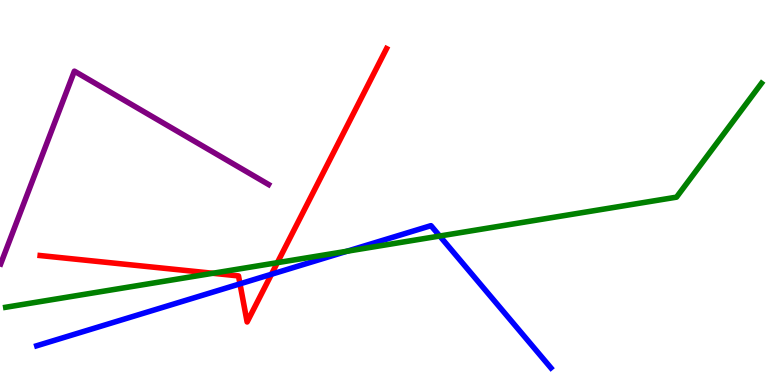[{'lines': ['blue', 'red'], 'intersections': [{'x': 3.1, 'y': 2.63}, {'x': 3.5, 'y': 2.88}]}, {'lines': ['green', 'red'], 'intersections': [{'x': 2.75, 'y': 2.9}, {'x': 3.58, 'y': 3.18}]}, {'lines': ['purple', 'red'], 'intersections': []}, {'lines': ['blue', 'green'], 'intersections': [{'x': 4.48, 'y': 3.47}, {'x': 5.67, 'y': 3.87}]}, {'lines': ['blue', 'purple'], 'intersections': []}, {'lines': ['green', 'purple'], 'intersections': []}]